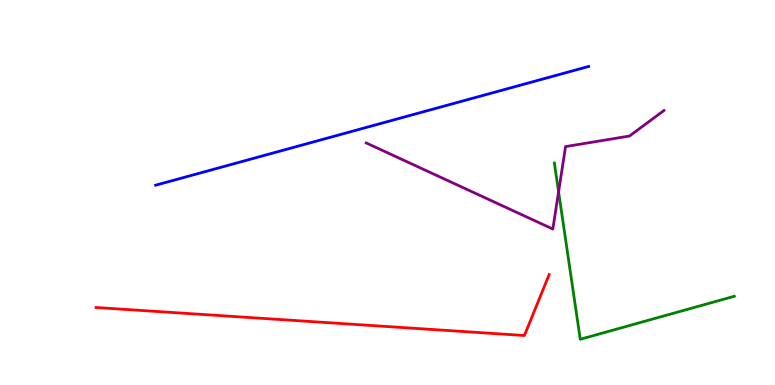[{'lines': ['blue', 'red'], 'intersections': []}, {'lines': ['green', 'red'], 'intersections': []}, {'lines': ['purple', 'red'], 'intersections': []}, {'lines': ['blue', 'green'], 'intersections': []}, {'lines': ['blue', 'purple'], 'intersections': []}, {'lines': ['green', 'purple'], 'intersections': [{'x': 7.21, 'y': 5.02}]}]